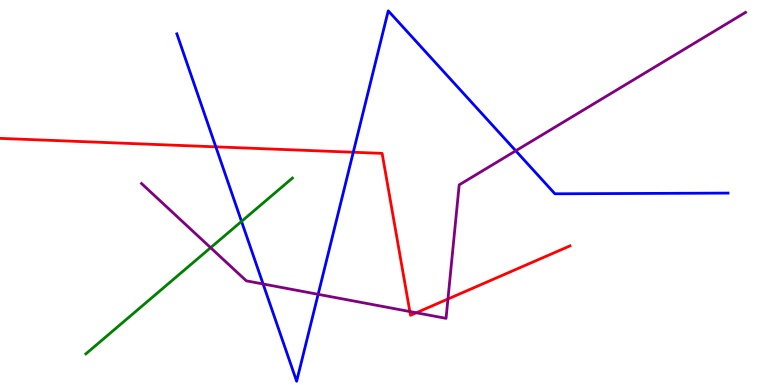[{'lines': ['blue', 'red'], 'intersections': [{'x': 2.78, 'y': 6.19}, {'x': 4.56, 'y': 6.05}]}, {'lines': ['green', 'red'], 'intersections': []}, {'lines': ['purple', 'red'], 'intersections': [{'x': 5.29, 'y': 1.91}, {'x': 5.37, 'y': 1.88}, {'x': 5.78, 'y': 2.23}]}, {'lines': ['blue', 'green'], 'intersections': [{'x': 3.12, 'y': 4.25}]}, {'lines': ['blue', 'purple'], 'intersections': [{'x': 3.39, 'y': 2.62}, {'x': 4.11, 'y': 2.36}, {'x': 6.65, 'y': 6.08}]}, {'lines': ['green', 'purple'], 'intersections': [{'x': 2.72, 'y': 3.57}]}]